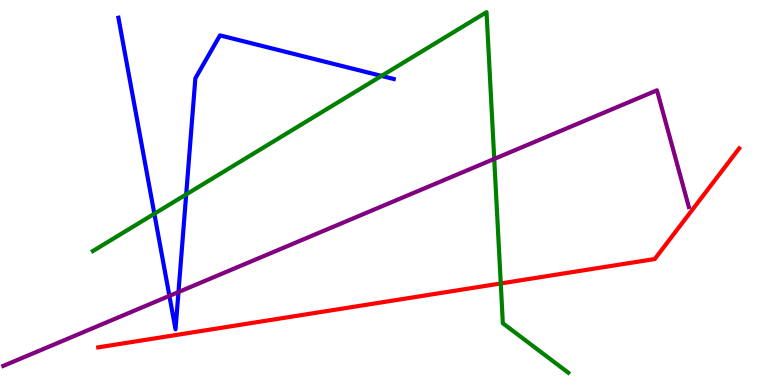[{'lines': ['blue', 'red'], 'intersections': []}, {'lines': ['green', 'red'], 'intersections': [{'x': 6.46, 'y': 2.64}]}, {'lines': ['purple', 'red'], 'intersections': []}, {'lines': ['blue', 'green'], 'intersections': [{'x': 1.99, 'y': 4.45}, {'x': 2.4, 'y': 4.95}, {'x': 4.92, 'y': 8.03}]}, {'lines': ['blue', 'purple'], 'intersections': [{'x': 2.19, 'y': 2.31}, {'x': 2.3, 'y': 2.41}]}, {'lines': ['green', 'purple'], 'intersections': [{'x': 6.38, 'y': 5.87}]}]